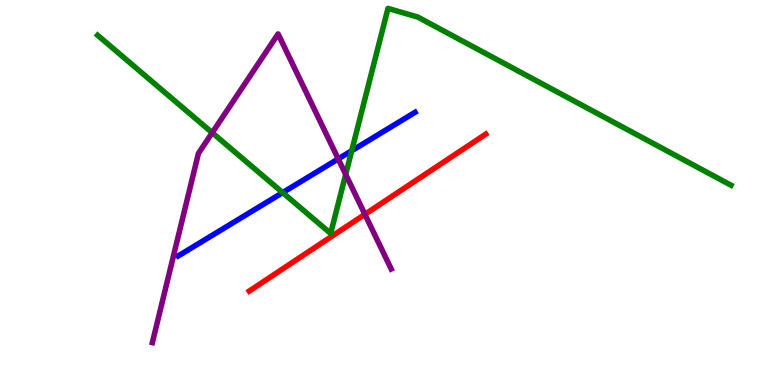[{'lines': ['blue', 'red'], 'intersections': []}, {'lines': ['green', 'red'], 'intersections': []}, {'lines': ['purple', 'red'], 'intersections': [{'x': 4.71, 'y': 4.43}]}, {'lines': ['blue', 'green'], 'intersections': [{'x': 3.65, 'y': 5.0}, {'x': 4.54, 'y': 6.08}]}, {'lines': ['blue', 'purple'], 'intersections': [{'x': 4.36, 'y': 5.87}]}, {'lines': ['green', 'purple'], 'intersections': [{'x': 2.74, 'y': 6.55}, {'x': 4.46, 'y': 5.47}]}]